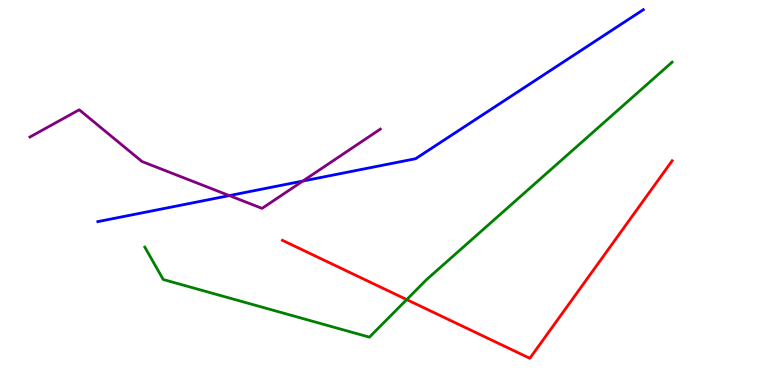[{'lines': ['blue', 'red'], 'intersections': []}, {'lines': ['green', 'red'], 'intersections': [{'x': 5.25, 'y': 2.22}]}, {'lines': ['purple', 'red'], 'intersections': []}, {'lines': ['blue', 'green'], 'intersections': []}, {'lines': ['blue', 'purple'], 'intersections': [{'x': 2.96, 'y': 4.92}, {'x': 3.91, 'y': 5.3}]}, {'lines': ['green', 'purple'], 'intersections': []}]